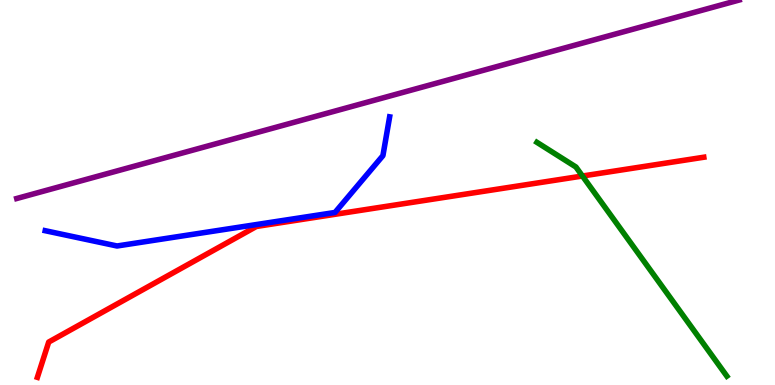[{'lines': ['blue', 'red'], 'intersections': []}, {'lines': ['green', 'red'], 'intersections': [{'x': 7.52, 'y': 5.43}]}, {'lines': ['purple', 'red'], 'intersections': []}, {'lines': ['blue', 'green'], 'intersections': []}, {'lines': ['blue', 'purple'], 'intersections': []}, {'lines': ['green', 'purple'], 'intersections': []}]